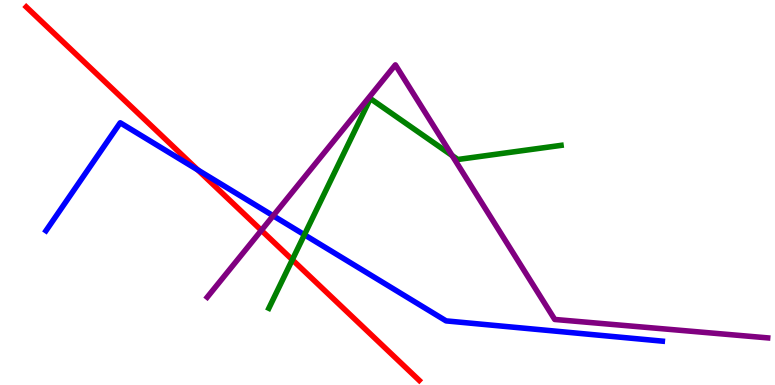[{'lines': ['blue', 'red'], 'intersections': [{'x': 2.55, 'y': 5.59}]}, {'lines': ['green', 'red'], 'intersections': [{'x': 3.77, 'y': 3.25}]}, {'lines': ['purple', 'red'], 'intersections': [{'x': 3.37, 'y': 4.02}]}, {'lines': ['blue', 'green'], 'intersections': [{'x': 3.93, 'y': 3.9}]}, {'lines': ['blue', 'purple'], 'intersections': [{'x': 3.52, 'y': 4.4}]}, {'lines': ['green', 'purple'], 'intersections': [{'x': 5.83, 'y': 5.96}]}]